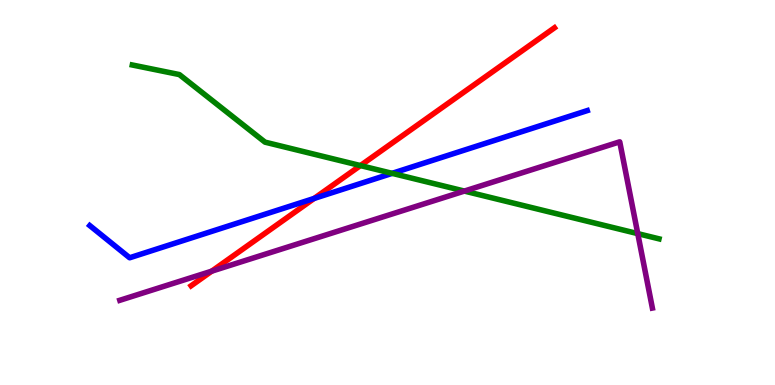[{'lines': ['blue', 'red'], 'intersections': [{'x': 4.05, 'y': 4.85}]}, {'lines': ['green', 'red'], 'intersections': [{'x': 4.65, 'y': 5.7}]}, {'lines': ['purple', 'red'], 'intersections': [{'x': 2.73, 'y': 2.96}]}, {'lines': ['blue', 'green'], 'intersections': [{'x': 5.06, 'y': 5.5}]}, {'lines': ['blue', 'purple'], 'intersections': []}, {'lines': ['green', 'purple'], 'intersections': [{'x': 5.99, 'y': 5.04}, {'x': 8.23, 'y': 3.93}]}]